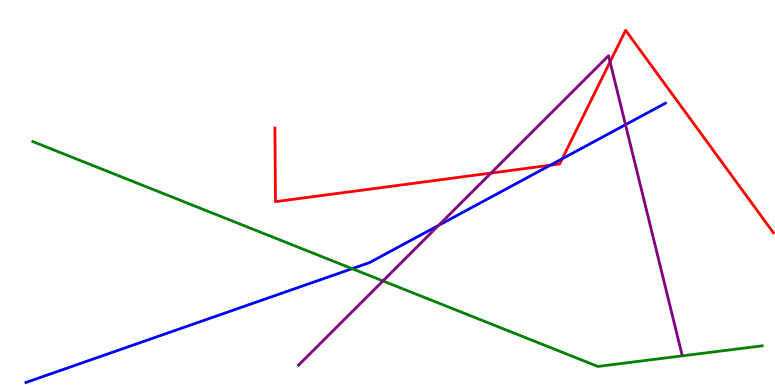[{'lines': ['blue', 'red'], 'intersections': [{'x': 7.1, 'y': 5.71}, {'x': 7.25, 'y': 5.88}]}, {'lines': ['green', 'red'], 'intersections': []}, {'lines': ['purple', 'red'], 'intersections': [{'x': 6.34, 'y': 5.5}, {'x': 7.87, 'y': 8.39}]}, {'lines': ['blue', 'green'], 'intersections': [{'x': 4.54, 'y': 3.02}]}, {'lines': ['blue', 'purple'], 'intersections': [{'x': 5.66, 'y': 4.15}, {'x': 8.07, 'y': 6.76}]}, {'lines': ['green', 'purple'], 'intersections': [{'x': 4.94, 'y': 2.7}]}]